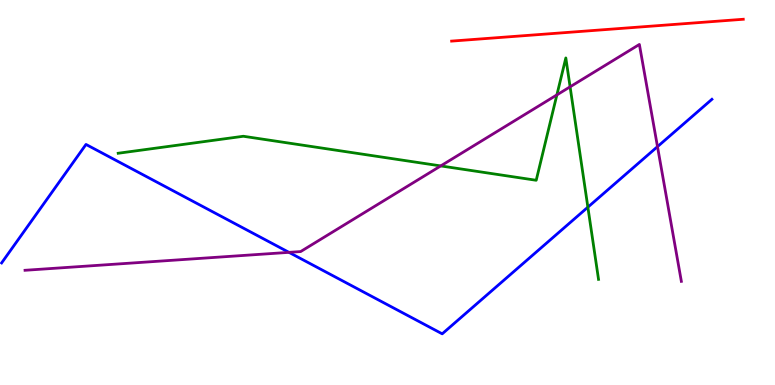[{'lines': ['blue', 'red'], 'intersections': []}, {'lines': ['green', 'red'], 'intersections': []}, {'lines': ['purple', 'red'], 'intersections': []}, {'lines': ['blue', 'green'], 'intersections': [{'x': 7.59, 'y': 4.62}]}, {'lines': ['blue', 'purple'], 'intersections': [{'x': 3.73, 'y': 3.45}, {'x': 8.48, 'y': 6.19}]}, {'lines': ['green', 'purple'], 'intersections': [{'x': 5.69, 'y': 5.69}, {'x': 7.19, 'y': 7.54}, {'x': 7.36, 'y': 7.75}]}]